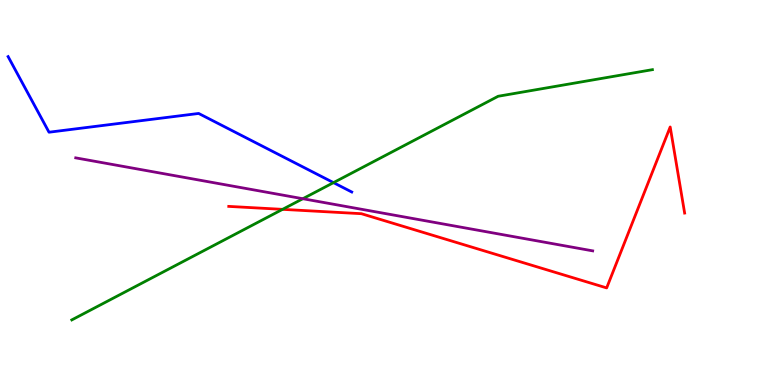[{'lines': ['blue', 'red'], 'intersections': []}, {'lines': ['green', 'red'], 'intersections': [{'x': 3.65, 'y': 4.56}]}, {'lines': ['purple', 'red'], 'intersections': []}, {'lines': ['blue', 'green'], 'intersections': [{'x': 4.3, 'y': 5.26}]}, {'lines': ['blue', 'purple'], 'intersections': []}, {'lines': ['green', 'purple'], 'intersections': [{'x': 3.91, 'y': 4.84}]}]